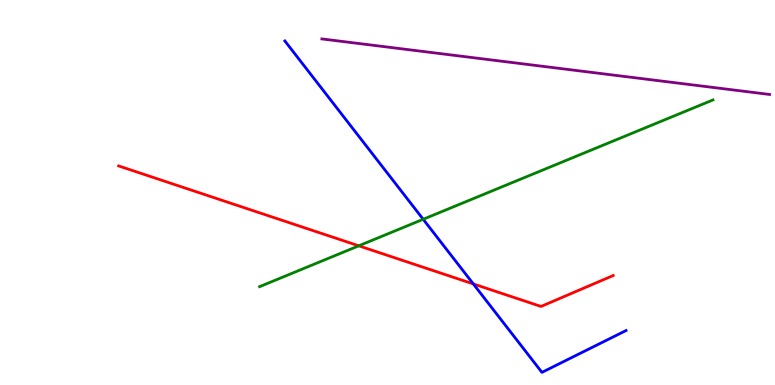[{'lines': ['blue', 'red'], 'intersections': [{'x': 6.11, 'y': 2.63}]}, {'lines': ['green', 'red'], 'intersections': [{'x': 4.63, 'y': 3.62}]}, {'lines': ['purple', 'red'], 'intersections': []}, {'lines': ['blue', 'green'], 'intersections': [{'x': 5.46, 'y': 4.3}]}, {'lines': ['blue', 'purple'], 'intersections': []}, {'lines': ['green', 'purple'], 'intersections': []}]